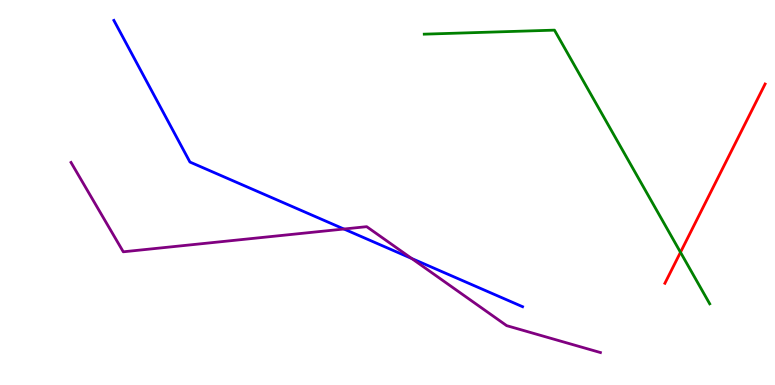[{'lines': ['blue', 'red'], 'intersections': []}, {'lines': ['green', 'red'], 'intersections': [{'x': 8.78, 'y': 3.45}]}, {'lines': ['purple', 'red'], 'intersections': []}, {'lines': ['blue', 'green'], 'intersections': []}, {'lines': ['blue', 'purple'], 'intersections': [{'x': 4.44, 'y': 4.05}, {'x': 5.31, 'y': 3.29}]}, {'lines': ['green', 'purple'], 'intersections': []}]